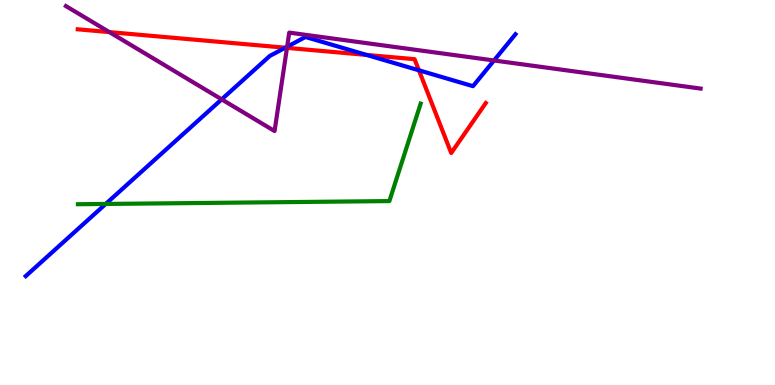[{'lines': ['blue', 'red'], 'intersections': [{'x': 3.68, 'y': 8.76}, {'x': 4.73, 'y': 8.57}, {'x': 5.41, 'y': 8.17}]}, {'lines': ['green', 'red'], 'intersections': []}, {'lines': ['purple', 'red'], 'intersections': [{'x': 1.41, 'y': 9.17}, {'x': 3.7, 'y': 8.76}]}, {'lines': ['blue', 'green'], 'intersections': [{'x': 1.36, 'y': 4.7}]}, {'lines': ['blue', 'purple'], 'intersections': [{'x': 2.86, 'y': 7.42}, {'x': 3.7, 'y': 8.79}, {'x': 6.37, 'y': 8.43}]}, {'lines': ['green', 'purple'], 'intersections': []}]